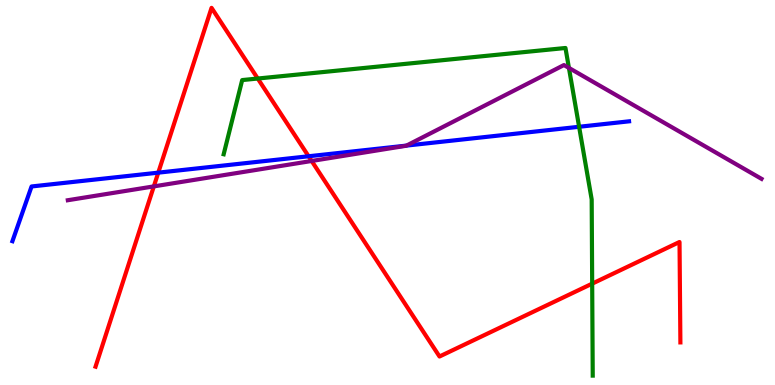[{'lines': ['blue', 'red'], 'intersections': [{'x': 2.04, 'y': 5.52}, {'x': 3.98, 'y': 5.94}]}, {'lines': ['green', 'red'], 'intersections': [{'x': 3.33, 'y': 7.96}, {'x': 7.64, 'y': 2.63}]}, {'lines': ['purple', 'red'], 'intersections': [{'x': 1.98, 'y': 5.16}, {'x': 4.02, 'y': 5.82}]}, {'lines': ['blue', 'green'], 'intersections': [{'x': 7.47, 'y': 6.71}]}, {'lines': ['blue', 'purple'], 'intersections': [{'x': 5.25, 'y': 6.22}]}, {'lines': ['green', 'purple'], 'intersections': [{'x': 7.34, 'y': 8.24}]}]